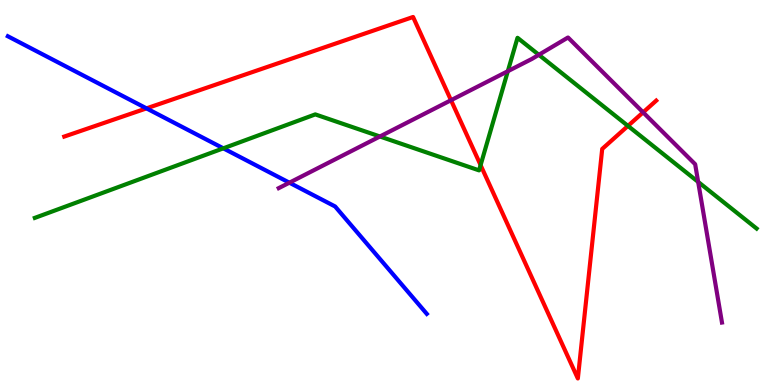[{'lines': ['blue', 'red'], 'intersections': [{'x': 1.89, 'y': 7.19}]}, {'lines': ['green', 'red'], 'intersections': [{'x': 6.2, 'y': 5.71}, {'x': 8.1, 'y': 6.73}]}, {'lines': ['purple', 'red'], 'intersections': [{'x': 5.82, 'y': 7.4}, {'x': 8.3, 'y': 7.08}]}, {'lines': ['blue', 'green'], 'intersections': [{'x': 2.88, 'y': 6.15}]}, {'lines': ['blue', 'purple'], 'intersections': [{'x': 3.73, 'y': 5.25}]}, {'lines': ['green', 'purple'], 'intersections': [{'x': 4.9, 'y': 6.45}, {'x': 6.55, 'y': 8.15}, {'x': 6.95, 'y': 8.58}, {'x': 9.01, 'y': 5.28}]}]